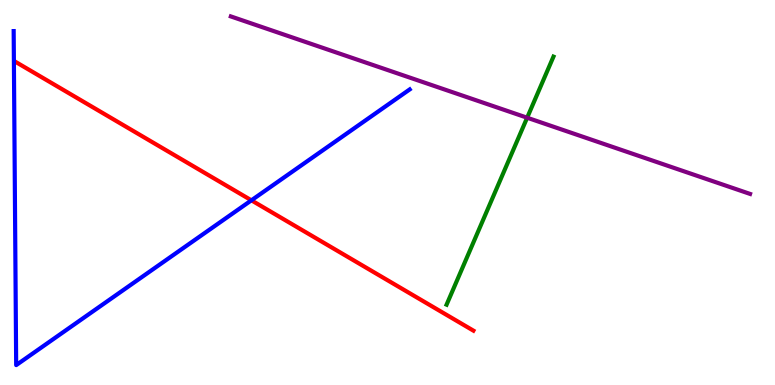[{'lines': ['blue', 'red'], 'intersections': [{'x': 3.24, 'y': 4.8}]}, {'lines': ['green', 'red'], 'intersections': []}, {'lines': ['purple', 'red'], 'intersections': []}, {'lines': ['blue', 'green'], 'intersections': []}, {'lines': ['blue', 'purple'], 'intersections': []}, {'lines': ['green', 'purple'], 'intersections': [{'x': 6.8, 'y': 6.94}]}]